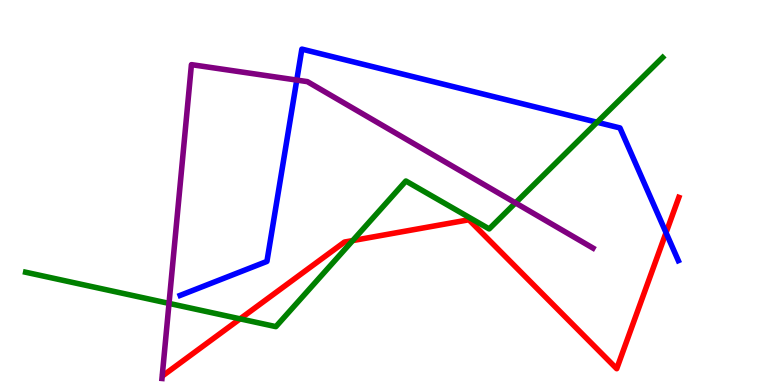[{'lines': ['blue', 'red'], 'intersections': [{'x': 8.59, 'y': 3.96}]}, {'lines': ['green', 'red'], 'intersections': [{'x': 3.1, 'y': 1.72}, {'x': 4.55, 'y': 3.75}]}, {'lines': ['purple', 'red'], 'intersections': []}, {'lines': ['blue', 'green'], 'intersections': [{'x': 7.7, 'y': 6.82}]}, {'lines': ['blue', 'purple'], 'intersections': [{'x': 3.83, 'y': 7.92}]}, {'lines': ['green', 'purple'], 'intersections': [{'x': 2.18, 'y': 2.12}, {'x': 6.65, 'y': 4.73}]}]